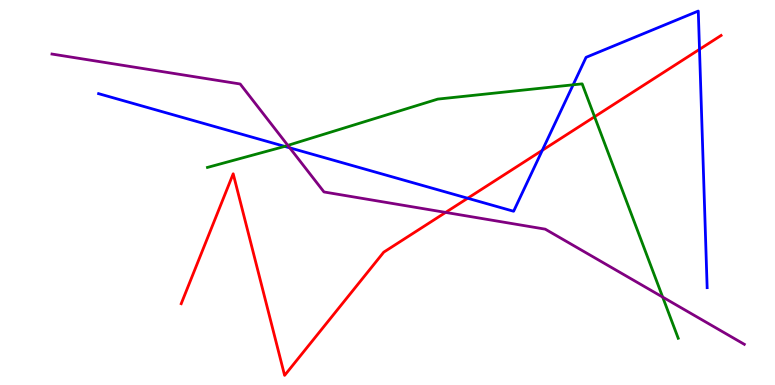[{'lines': ['blue', 'red'], 'intersections': [{'x': 6.03, 'y': 4.85}, {'x': 7.0, 'y': 6.1}, {'x': 9.03, 'y': 8.72}]}, {'lines': ['green', 'red'], 'intersections': [{'x': 7.67, 'y': 6.97}]}, {'lines': ['purple', 'red'], 'intersections': [{'x': 5.75, 'y': 4.48}]}, {'lines': ['blue', 'green'], 'intersections': [{'x': 3.67, 'y': 6.2}, {'x': 7.4, 'y': 7.8}]}, {'lines': ['blue', 'purple'], 'intersections': [{'x': 3.74, 'y': 6.16}]}, {'lines': ['green', 'purple'], 'intersections': [{'x': 3.71, 'y': 6.22}, {'x': 8.55, 'y': 2.28}]}]